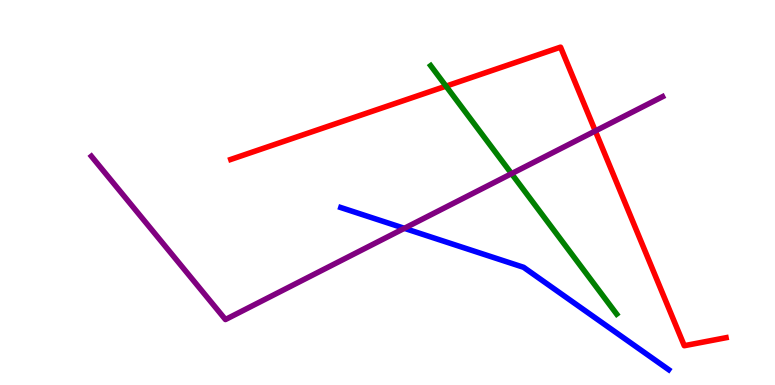[{'lines': ['blue', 'red'], 'intersections': []}, {'lines': ['green', 'red'], 'intersections': [{'x': 5.76, 'y': 7.76}]}, {'lines': ['purple', 'red'], 'intersections': [{'x': 7.68, 'y': 6.6}]}, {'lines': ['blue', 'green'], 'intersections': []}, {'lines': ['blue', 'purple'], 'intersections': [{'x': 5.22, 'y': 4.07}]}, {'lines': ['green', 'purple'], 'intersections': [{'x': 6.6, 'y': 5.49}]}]